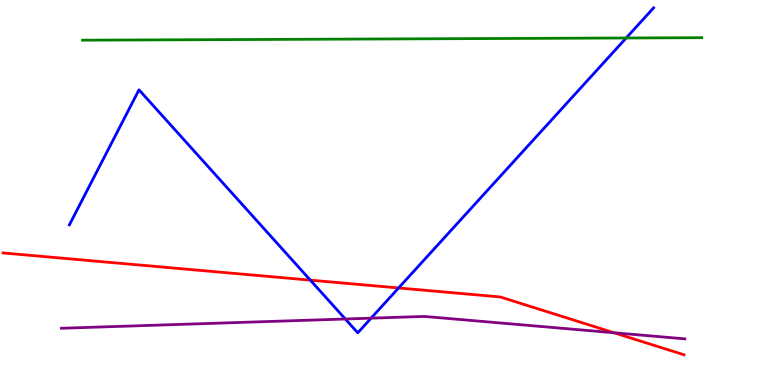[{'lines': ['blue', 'red'], 'intersections': [{'x': 4.0, 'y': 2.72}, {'x': 5.14, 'y': 2.52}]}, {'lines': ['green', 'red'], 'intersections': []}, {'lines': ['purple', 'red'], 'intersections': [{'x': 7.92, 'y': 1.36}]}, {'lines': ['blue', 'green'], 'intersections': [{'x': 8.08, 'y': 9.01}]}, {'lines': ['blue', 'purple'], 'intersections': [{'x': 4.46, 'y': 1.71}, {'x': 4.79, 'y': 1.74}]}, {'lines': ['green', 'purple'], 'intersections': []}]